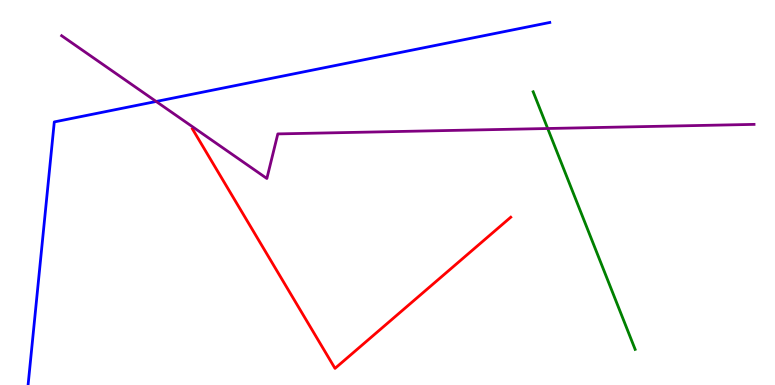[{'lines': ['blue', 'red'], 'intersections': []}, {'lines': ['green', 'red'], 'intersections': []}, {'lines': ['purple', 'red'], 'intersections': []}, {'lines': ['blue', 'green'], 'intersections': []}, {'lines': ['blue', 'purple'], 'intersections': [{'x': 2.01, 'y': 7.36}]}, {'lines': ['green', 'purple'], 'intersections': [{'x': 7.07, 'y': 6.66}]}]